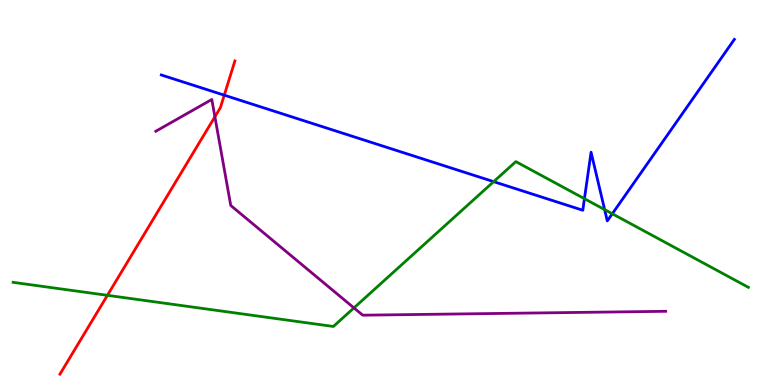[{'lines': ['blue', 'red'], 'intersections': [{'x': 2.89, 'y': 7.53}]}, {'lines': ['green', 'red'], 'intersections': [{'x': 1.39, 'y': 2.33}]}, {'lines': ['purple', 'red'], 'intersections': [{'x': 2.77, 'y': 6.97}]}, {'lines': ['blue', 'green'], 'intersections': [{'x': 6.37, 'y': 5.28}, {'x': 7.54, 'y': 4.84}, {'x': 7.8, 'y': 4.56}, {'x': 7.9, 'y': 4.45}]}, {'lines': ['blue', 'purple'], 'intersections': []}, {'lines': ['green', 'purple'], 'intersections': [{'x': 4.57, 'y': 2.0}]}]